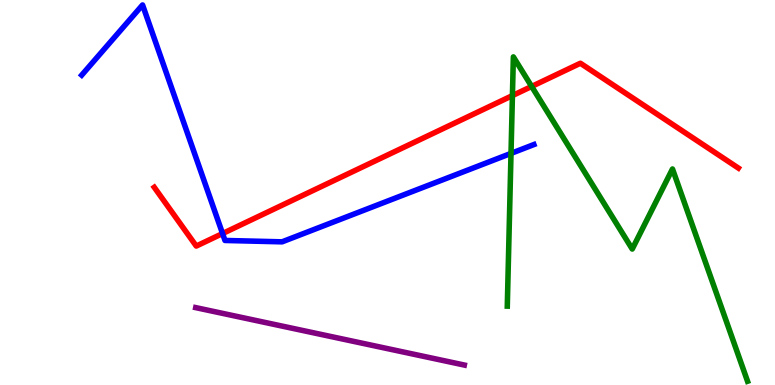[{'lines': ['blue', 'red'], 'intersections': [{'x': 2.87, 'y': 3.93}]}, {'lines': ['green', 'red'], 'intersections': [{'x': 6.61, 'y': 7.52}, {'x': 6.86, 'y': 7.75}]}, {'lines': ['purple', 'red'], 'intersections': []}, {'lines': ['blue', 'green'], 'intersections': [{'x': 6.59, 'y': 6.02}]}, {'lines': ['blue', 'purple'], 'intersections': []}, {'lines': ['green', 'purple'], 'intersections': []}]